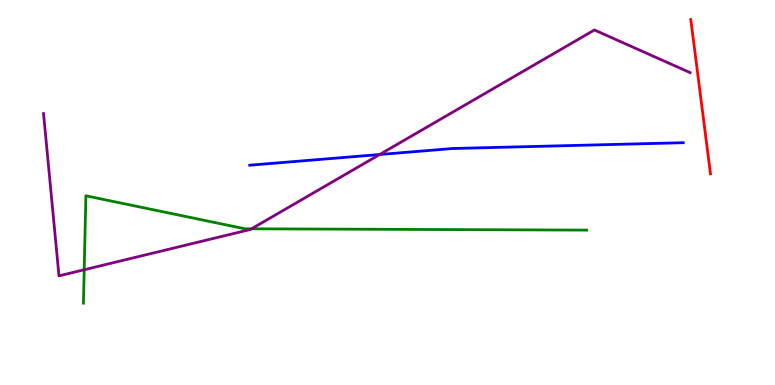[{'lines': ['blue', 'red'], 'intersections': []}, {'lines': ['green', 'red'], 'intersections': []}, {'lines': ['purple', 'red'], 'intersections': []}, {'lines': ['blue', 'green'], 'intersections': []}, {'lines': ['blue', 'purple'], 'intersections': [{'x': 4.9, 'y': 5.99}]}, {'lines': ['green', 'purple'], 'intersections': [{'x': 1.09, 'y': 2.99}, {'x': 3.25, 'y': 4.06}]}]